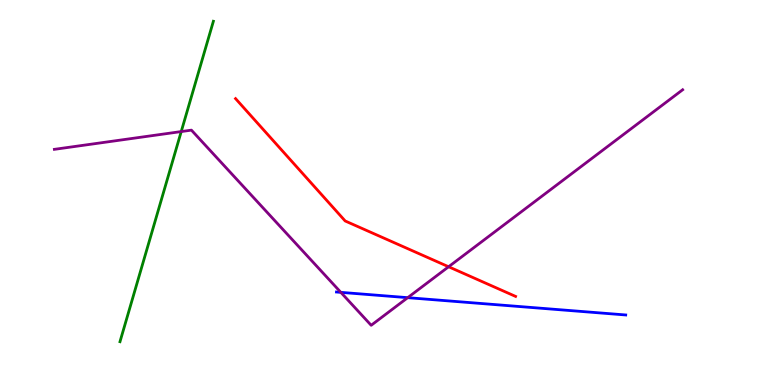[{'lines': ['blue', 'red'], 'intersections': []}, {'lines': ['green', 'red'], 'intersections': []}, {'lines': ['purple', 'red'], 'intersections': [{'x': 5.79, 'y': 3.07}]}, {'lines': ['blue', 'green'], 'intersections': []}, {'lines': ['blue', 'purple'], 'intersections': [{'x': 4.4, 'y': 2.41}, {'x': 5.26, 'y': 2.27}]}, {'lines': ['green', 'purple'], 'intersections': [{'x': 2.34, 'y': 6.58}]}]